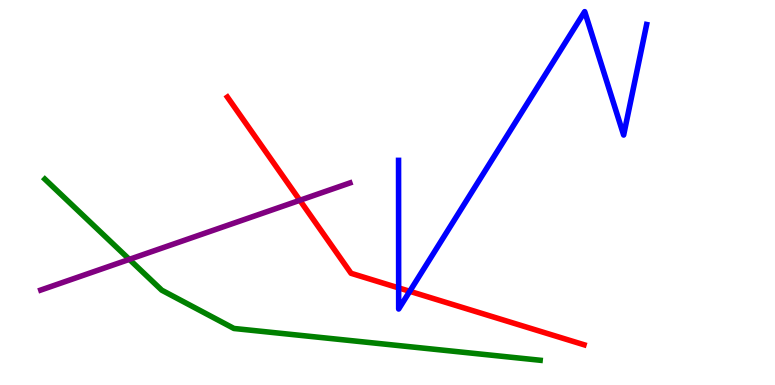[{'lines': ['blue', 'red'], 'intersections': [{'x': 5.14, 'y': 2.52}, {'x': 5.29, 'y': 2.43}]}, {'lines': ['green', 'red'], 'intersections': []}, {'lines': ['purple', 'red'], 'intersections': [{'x': 3.87, 'y': 4.8}]}, {'lines': ['blue', 'green'], 'intersections': []}, {'lines': ['blue', 'purple'], 'intersections': []}, {'lines': ['green', 'purple'], 'intersections': [{'x': 1.67, 'y': 3.26}]}]